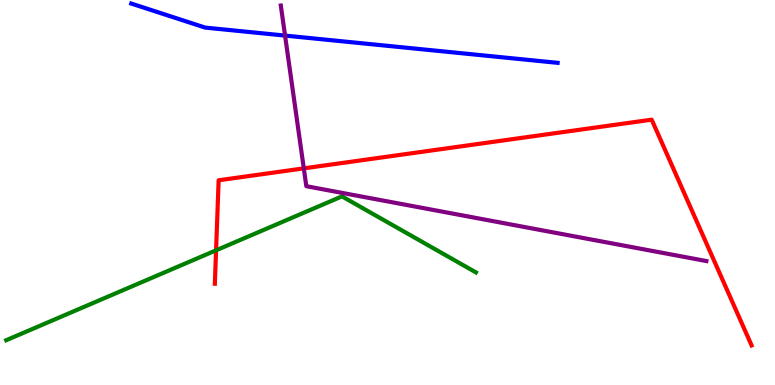[{'lines': ['blue', 'red'], 'intersections': []}, {'lines': ['green', 'red'], 'intersections': [{'x': 2.79, 'y': 3.5}]}, {'lines': ['purple', 'red'], 'intersections': [{'x': 3.92, 'y': 5.63}]}, {'lines': ['blue', 'green'], 'intersections': []}, {'lines': ['blue', 'purple'], 'intersections': [{'x': 3.68, 'y': 9.08}]}, {'lines': ['green', 'purple'], 'intersections': []}]